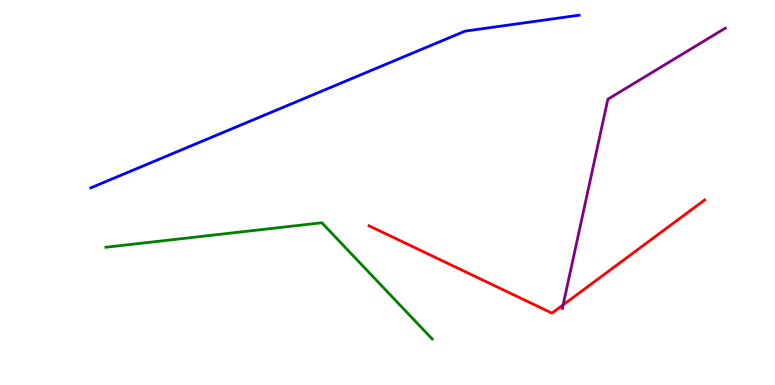[{'lines': ['blue', 'red'], 'intersections': []}, {'lines': ['green', 'red'], 'intersections': []}, {'lines': ['purple', 'red'], 'intersections': [{'x': 7.27, 'y': 2.08}]}, {'lines': ['blue', 'green'], 'intersections': []}, {'lines': ['blue', 'purple'], 'intersections': []}, {'lines': ['green', 'purple'], 'intersections': []}]